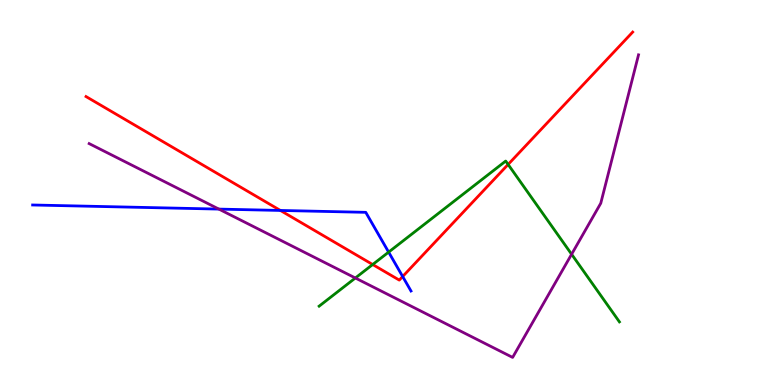[{'lines': ['blue', 'red'], 'intersections': [{'x': 3.62, 'y': 4.53}, {'x': 5.2, 'y': 2.82}]}, {'lines': ['green', 'red'], 'intersections': [{'x': 4.81, 'y': 3.13}, {'x': 6.56, 'y': 5.73}]}, {'lines': ['purple', 'red'], 'intersections': []}, {'lines': ['blue', 'green'], 'intersections': [{'x': 5.01, 'y': 3.45}]}, {'lines': ['blue', 'purple'], 'intersections': [{'x': 2.82, 'y': 4.57}]}, {'lines': ['green', 'purple'], 'intersections': [{'x': 4.59, 'y': 2.78}, {'x': 7.38, 'y': 3.4}]}]